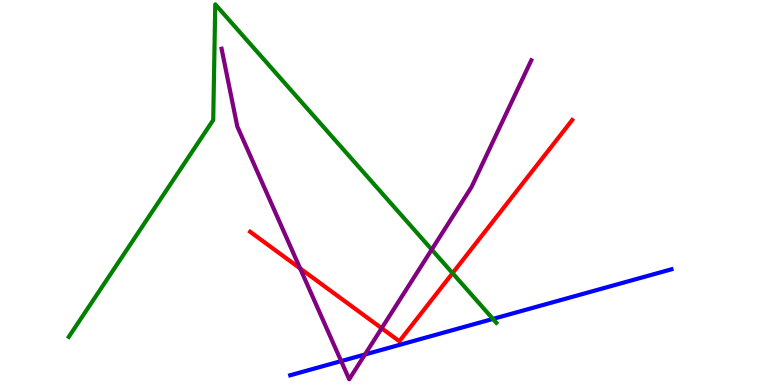[{'lines': ['blue', 'red'], 'intersections': []}, {'lines': ['green', 'red'], 'intersections': [{'x': 5.84, 'y': 2.9}]}, {'lines': ['purple', 'red'], 'intersections': [{'x': 3.87, 'y': 3.03}, {'x': 4.92, 'y': 1.47}]}, {'lines': ['blue', 'green'], 'intersections': [{'x': 6.36, 'y': 1.72}]}, {'lines': ['blue', 'purple'], 'intersections': [{'x': 4.4, 'y': 0.621}, {'x': 4.71, 'y': 0.793}]}, {'lines': ['green', 'purple'], 'intersections': [{'x': 5.57, 'y': 3.52}]}]